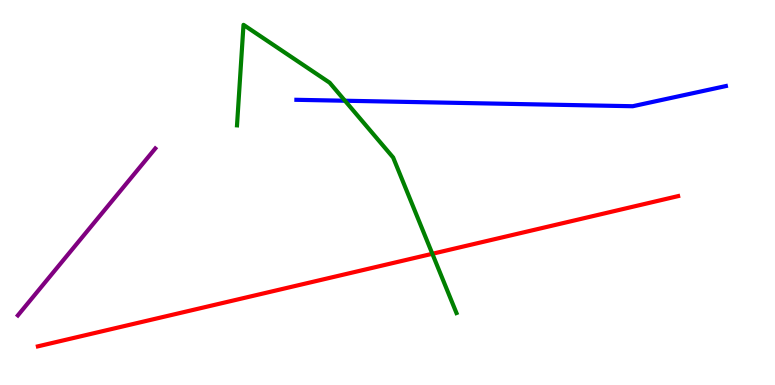[{'lines': ['blue', 'red'], 'intersections': []}, {'lines': ['green', 'red'], 'intersections': [{'x': 5.58, 'y': 3.41}]}, {'lines': ['purple', 'red'], 'intersections': []}, {'lines': ['blue', 'green'], 'intersections': [{'x': 4.45, 'y': 7.38}]}, {'lines': ['blue', 'purple'], 'intersections': []}, {'lines': ['green', 'purple'], 'intersections': []}]